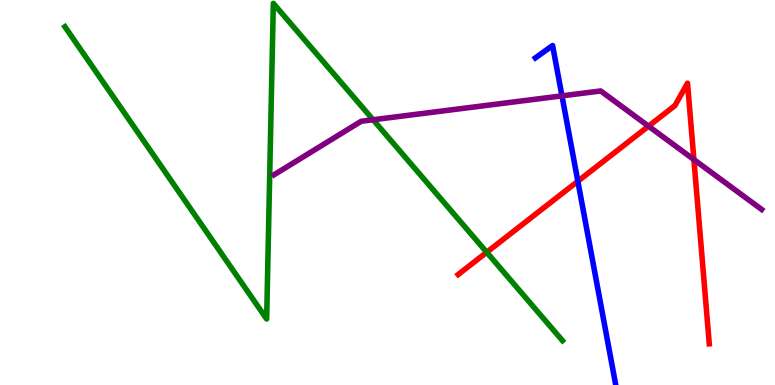[{'lines': ['blue', 'red'], 'intersections': [{'x': 7.46, 'y': 5.29}]}, {'lines': ['green', 'red'], 'intersections': [{'x': 6.28, 'y': 3.45}]}, {'lines': ['purple', 'red'], 'intersections': [{'x': 8.37, 'y': 6.72}, {'x': 8.95, 'y': 5.86}]}, {'lines': ['blue', 'green'], 'intersections': []}, {'lines': ['blue', 'purple'], 'intersections': [{'x': 7.25, 'y': 7.51}]}, {'lines': ['green', 'purple'], 'intersections': [{'x': 4.81, 'y': 6.89}]}]